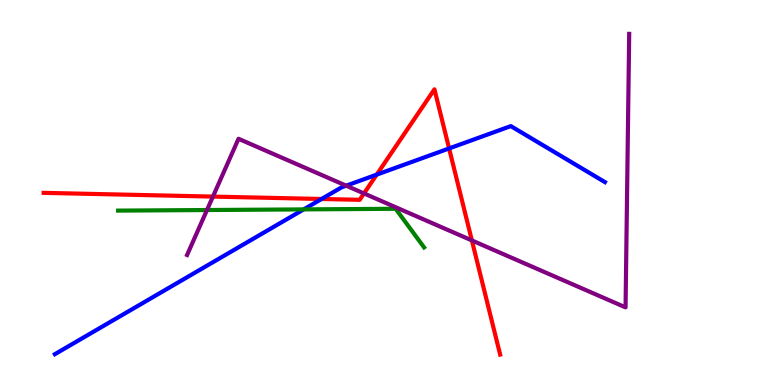[{'lines': ['blue', 'red'], 'intersections': [{'x': 4.15, 'y': 4.83}, {'x': 4.86, 'y': 5.46}, {'x': 5.79, 'y': 6.14}]}, {'lines': ['green', 'red'], 'intersections': []}, {'lines': ['purple', 'red'], 'intersections': [{'x': 2.75, 'y': 4.89}, {'x': 4.7, 'y': 4.98}, {'x': 6.09, 'y': 3.75}]}, {'lines': ['blue', 'green'], 'intersections': [{'x': 3.92, 'y': 4.56}]}, {'lines': ['blue', 'purple'], 'intersections': [{'x': 4.47, 'y': 5.18}]}, {'lines': ['green', 'purple'], 'intersections': [{'x': 2.67, 'y': 4.54}]}]